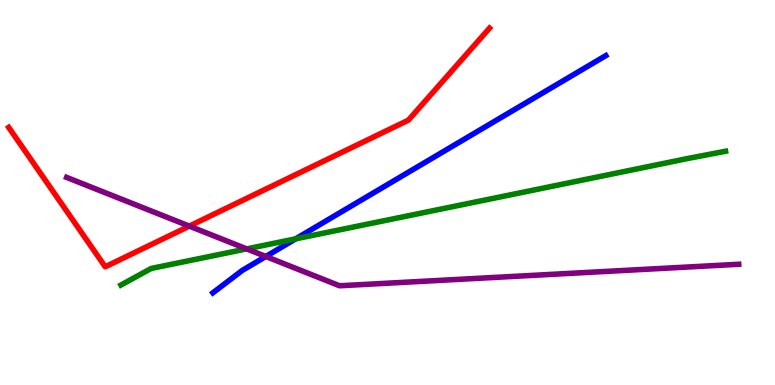[{'lines': ['blue', 'red'], 'intersections': []}, {'lines': ['green', 'red'], 'intersections': []}, {'lines': ['purple', 'red'], 'intersections': [{'x': 2.44, 'y': 4.13}]}, {'lines': ['blue', 'green'], 'intersections': [{'x': 3.82, 'y': 3.8}]}, {'lines': ['blue', 'purple'], 'intersections': [{'x': 3.43, 'y': 3.34}]}, {'lines': ['green', 'purple'], 'intersections': [{'x': 3.18, 'y': 3.54}]}]